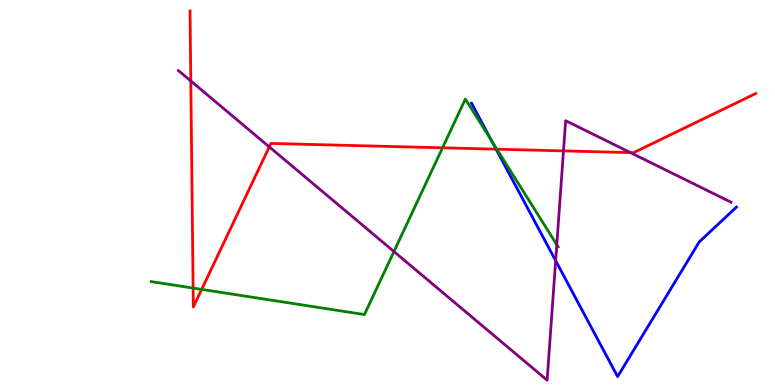[{'lines': ['blue', 'red'], 'intersections': [{'x': 6.4, 'y': 6.13}]}, {'lines': ['green', 'red'], 'intersections': [{'x': 2.49, 'y': 2.52}, {'x': 2.6, 'y': 2.48}, {'x': 5.71, 'y': 6.16}, {'x': 6.41, 'y': 6.12}]}, {'lines': ['purple', 'red'], 'intersections': [{'x': 2.46, 'y': 7.9}, {'x': 3.47, 'y': 6.19}, {'x': 7.27, 'y': 6.08}, {'x': 8.13, 'y': 6.04}]}, {'lines': ['blue', 'green'], 'intersections': [{'x': 6.35, 'y': 6.33}]}, {'lines': ['blue', 'purple'], 'intersections': [{'x': 7.17, 'y': 3.23}]}, {'lines': ['green', 'purple'], 'intersections': [{'x': 5.08, 'y': 3.47}, {'x': 7.18, 'y': 3.64}]}]